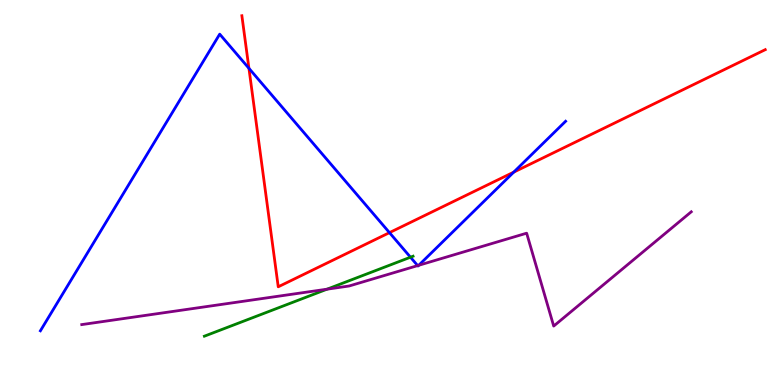[{'lines': ['blue', 'red'], 'intersections': [{'x': 3.21, 'y': 8.23}, {'x': 5.03, 'y': 3.96}, {'x': 6.63, 'y': 5.53}]}, {'lines': ['green', 'red'], 'intersections': []}, {'lines': ['purple', 'red'], 'intersections': []}, {'lines': ['blue', 'green'], 'intersections': [{'x': 5.3, 'y': 3.32}]}, {'lines': ['blue', 'purple'], 'intersections': [{'x': 5.39, 'y': 3.1}, {'x': 5.4, 'y': 3.11}]}, {'lines': ['green', 'purple'], 'intersections': [{'x': 4.22, 'y': 2.49}]}]